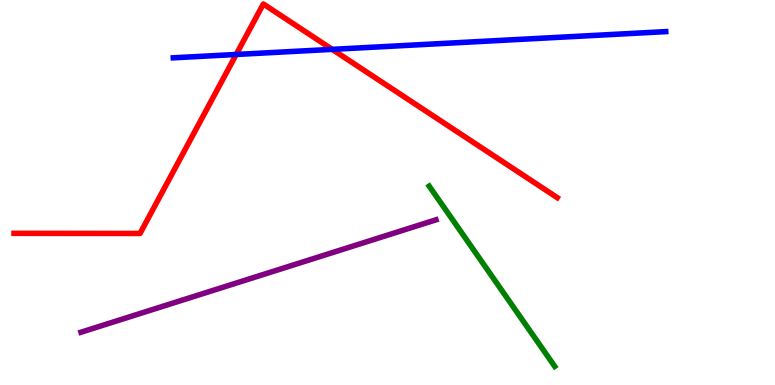[{'lines': ['blue', 'red'], 'intersections': [{'x': 3.05, 'y': 8.59}, {'x': 4.29, 'y': 8.72}]}, {'lines': ['green', 'red'], 'intersections': []}, {'lines': ['purple', 'red'], 'intersections': []}, {'lines': ['blue', 'green'], 'intersections': []}, {'lines': ['blue', 'purple'], 'intersections': []}, {'lines': ['green', 'purple'], 'intersections': []}]